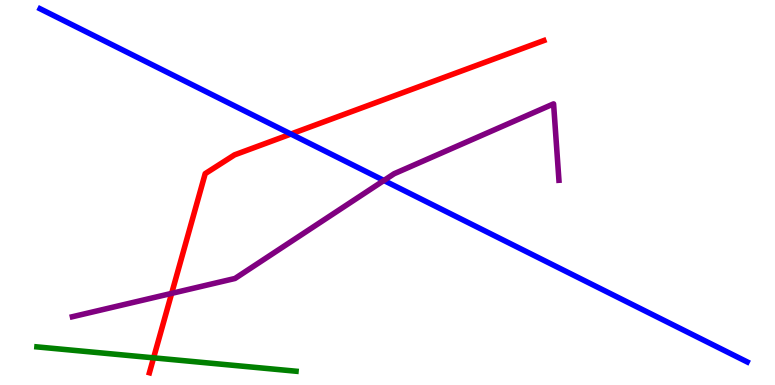[{'lines': ['blue', 'red'], 'intersections': [{'x': 3.75, 'y': 6.52}]}, {'lines': ['green', 'red'], 'intersections': [{'x': 1.98, 'y': 0.705}]}, {'lines': ['purple', 'red'], 'intersections': [{'x': 2.21, 'y': 2.38}]}, {'lines': ['blue', 'green'], 'intersections': []}, {'lines': ['blue', 'purple'], 'intersections': [{'x': 4.95, 'y': 5.31}]}, {'lines': ['green', 'purple'], 'intersections': []}]